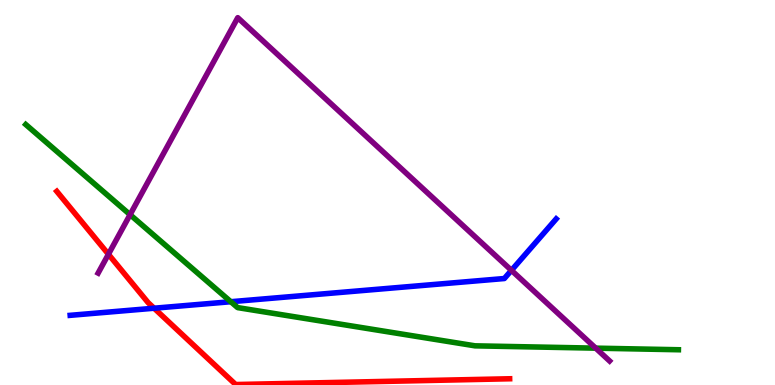[{'lines': ['blue', 'red'], 'intersections': [{'x': 1.99, 'y': 1.99}]}, {'lines': ['green', 'red'], 'intersections': []}, {'lines': ['purple', 'red'], 'intersections': [{'x': 1.4, 'y': 3.4}]}, {'lines': ['blue', 'green'], 'intersections': [{'x': 2.98, 'y': 2.16}]}, {'lines': ['blue', 'purple'], 'intersections': [{'x': 6.6, 'y': 2.98}]}, {'lines': ['green', 'purple'], 'intersections': [{'x': 1.68, 'y': 4.42}, {'x': 7.69, 'y': 0.957}]}]